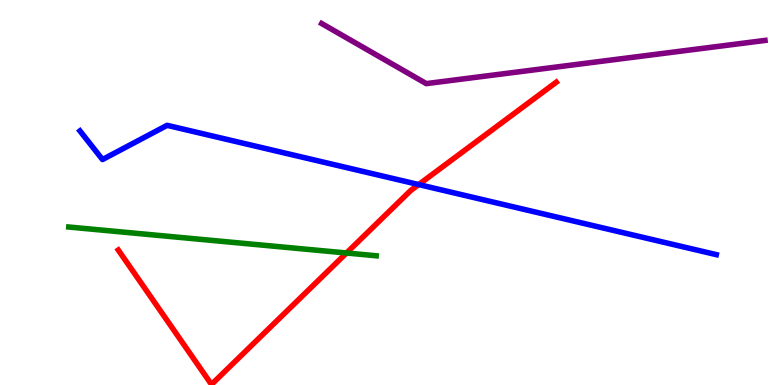[{'lines': ['blue', 'red'], 'intersections': [{'x': 5.4, 'y': 5.21}]}, {'lines': ['green', 'red'], 'intersections': [{'x': 4.47, 'y': 3.43}]}, {'lines': ['purple', 'red'], 'intersections': []}, {'lines': ['blue', 'green'], 'intersections': []}, {'lines': ['blue', 'purple'], 'intersections': []}, {'lines': ['green', 'purple'], 'intersections': []}]